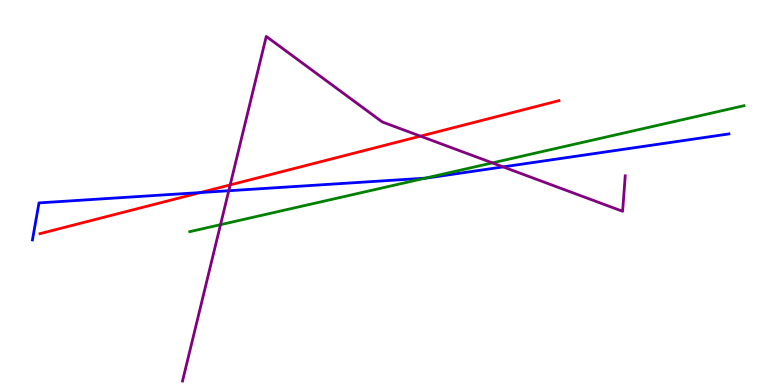[{'lines': ['blue', 'red'], 'intersections': [{'x': 2.59, 'y': 5.0}]}, {'lines': ['green', 'red'], 'intersections': []}, {'lines': ['purple', 'red'], 'intersections': [{'x': 2.97, 'y': 5.2}, {'x': 5.42, 'y': 6.46}]}, {'lines': ['blue', 'green'], 'intersections': [{'x': 5.49, 'y': 5.37}]}, {'lines': ['blue', 'purple'], 'intersections': [{'x': 2.95, 'y': 5.05}, {'x': 6.49, 'y': 5.67}]}, {'lines': ['green', 'purple'], 'intersections': [{'x': 2.85, 'y': 4.16}, {'x': 6.35, 'y': 5.77}]}]